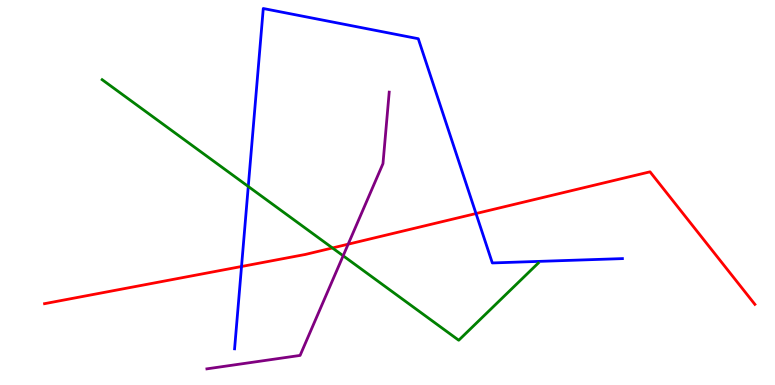[{'lines': ['blue', 'red'], 'intersections': [{'x': 3.12, 'y': 3.08}, {'x': 6.14, 'y': 4.45}]}, {'lines': ['green', 'red'], 'intersections': [{'x': 4.29, 'y': 3.56}]}, {'lines': ['purple', 'red'], 'intersections': [{'x': 4.49, 'y': 3.66}]}, {'lines': ['blue', 'green'], 'intersections': [{'x': 3.2, 'y': 5.16}]}, {'lines': ['blue', 'purple'], 'intersections': []}, {'lines': ['green', 'purple'], 'intersections': [{'x': 4.43, 'y': 3.36}]}]